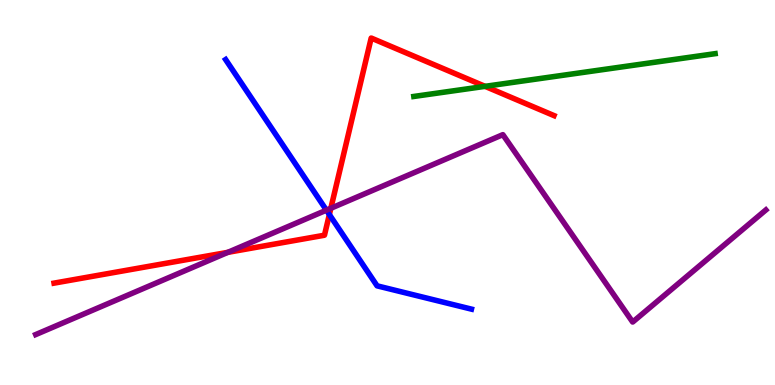[{'lines': ['blue', 'red'], 'intersections': [{'x': 4.25, 'y': 4.43}]}, {'lines': ['green', 'red'], 'intersections': [{'x': 6.26, 'y': 7.76}]}, {'lines': ['purple', 'red'], 'intersections': [{'x': 2.94, 'y': 3.45}, {'x': 4.27, 'y': 4.59}]}, {'lines': ['blue', 'green'], 'intersections': []}, {'lines': ['blue', 'purple'], 'intersections': [{'x': 4.21, 'y': 4.54}]}, {'lines': ['green', 'purple'], 'intersections': []}]